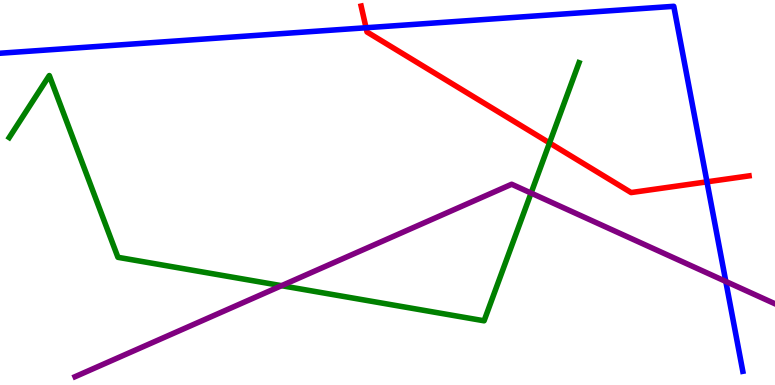[{'lines': ['blue', 'red'], 'intersections': [{'x': 4.72, 'y': 9.28}, {'x': 9.12, 'y': 5.28}]}, {'lines': ['green', 'red'], 'intersections': [{'x': 7.09, 'y': 6.29}]}, {'lines': ['purple', 'red'], 'intersections': []}, {'lines': ['blue', 'green'], 'intersections': []}, {'lines': ['blue', 'purple'], 'intersections': [{'x': 9.37, 'y': 2.69}]}, {'lines': ['green', 'purple'], 'intersections': [{'x': 3.63, 'y': 2.58}, {'x': 6.85, 'y': 4.99}]}]